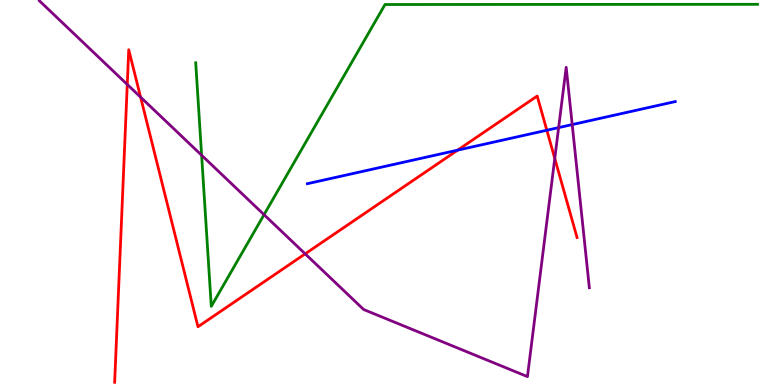[{'lines': ['blue', 'red'], 'intersections': [{'x': 5.9, 'y': 6.1}, {'x': 7.06, 'y': 6.62}]}, {'lines': ['green', 'red'], 'intersections': []}, {'lines': ['purple', 'red'], 'intersections': [{'x': 1.64, 'y': 7.81}, {'x': 1.81, 'y': 7.48}, {'x': 3.94, 'y': 3.41}, {'x': 7.16, 'y': 5.89}]}, {'lines': ['blue', 'green'], 'intersections': []}, {'lines': ['blue', 'purple'], 'intersections': [{'x': 7.21, 'y': 6.69}, {'x': 7.38, 'y': 6.76}]}, {'lines': ['green', 'purple'], 'intersections': [{'x': 2.6, 'y': 5.97}, {'x': 3.41, 'y': 4.42}]}]